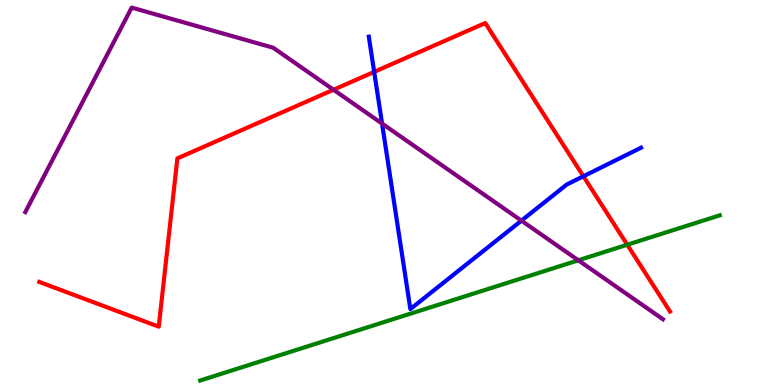[{'lines': ['blue', 'red'], 'intersections': [{'x': 4.83, 'y': 8.13}, {'x': 7.53, 'y': 5.42}]}, {'lines': ['green', 'red'], 'intersections': [{'x': 8.09, 'y': 3.64}]}, {'lines': ['purple', 'red'], 'intersections': [{'x': 4.3, 'y': 7.67}]}, {'lines': ['blue', 'green'], 'intersections': []}, {'lines': ['blue', 'purple'], 'intersections': [{'x': 4.93, 'y': 6.79}, {'x': 6.73, 'y': 4.27}]}, {'lines': ['green', 'purple'], 'intersections': [{'x': 7.46, 'y': 3.24}]}]